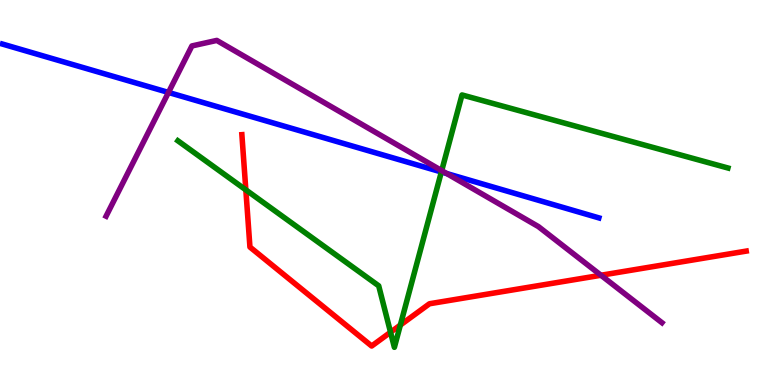[{'lines': ['blue', 'red'], 'intersections': []}, {'lines': ['green', 'red'], 'intersections': [{'x': 3.17, 'y': 5.07}, {'x': 5.04, 'y': 1.37}, {'x': 5.17, 'y': 1.56}]}, {'lines': ['purple', 'red'], 'intersections': [{'x': 7.75, 'y': 2.85}]}, {'lines': ['blue', 'green'], 'intersections': [{'x': 5.69, 'y': 5.53}]}, {'lines': ['blue', 'purple'], 'intersections': [{'x': 2.17, 'y': 7.6}, {'x': 5.76, 'y': 5.49}]}, {'lines': ['green', 'purple'], 'intersections': [{'x': 5.7, 'y': 5.57}]}]